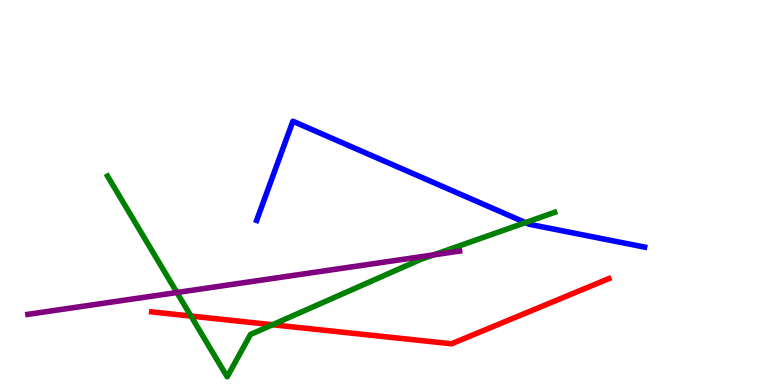[{'lines': ['blue', 'red'], 'intersections': []}, {'lines': ['green', 'red'], 'intersections': [{'x': 2.46, 'y': 1.79}, {'x': 3.52, 'y': 1.57}]}, {'lines': ['purple', 'red'], 'intersections': []}, {'lines': ['blue', 'green'], 'intersections': [{'x': 6.78, 'y': 4.22}]}, {'lines': ['blue', 'purple'], 'intersections': []}, {'lines': ['green', 'purple'], 'intersections': [{'x': 2.28, 'y': 2.4}, {'x': 5.6, 'y': 3.38}]}]